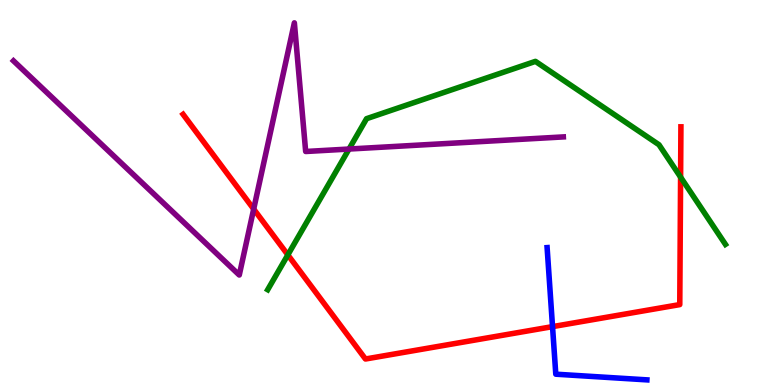[{'lines': ['blue', 'red'], 'intersections': [{'x': 7.13, 'y': 1.52}]}, {'lines': ['green', 'red'], 'intersections': [{'x': 3.71, 'y': 3.38}, {'x': 8.78, 'y': 5.4}]}, {'lines': ['purple', 'red'], 'intersections': [{'x': 3.27, 'y': 4.57}]}, {'lines': ['blue', 'green'], 'intersections': []}, {'lines': ['blue', 'purple'], 'intersections': []}, {'lines': ['green', 'purple'], 'intersections': [{'x': 4.5, 'y': 6.13}]}]